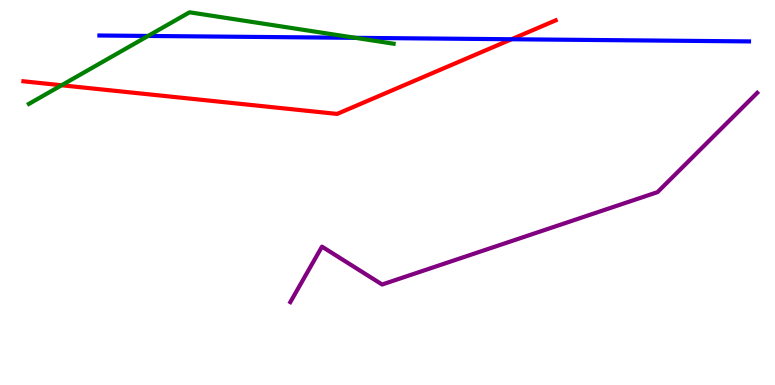[{'lines': ['blue', 'red'], 'intersections': [{'x': 6.6, 'y': 8.98}]}, {'lines': ['green', 'red'], 'intersections': [{'x': 0.795, 'y': 7.79}]}, {'lines': ['purple', 'red'], 'intersections': []}, {'lines': ['blue', 'green'], 'intersections': [{'x': 1.91, 'y': 9.07}, {'x': 4.59, 'y': 9.02}]}, {'lines': ['blue', 'purple'], 'intersections': []}, {'lines': ['green', 'purple'], 'intersections': []}]